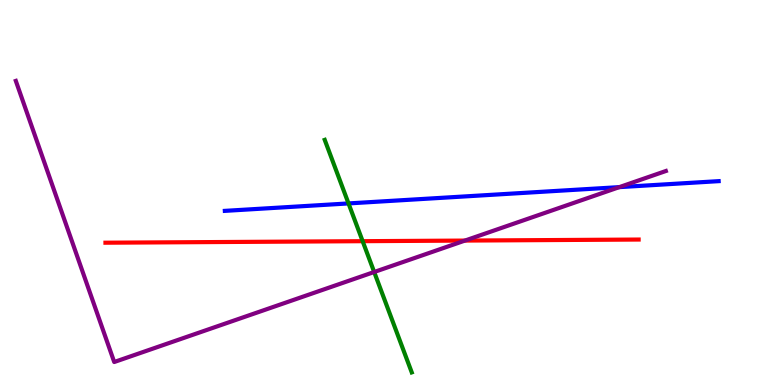[{'lines': ['blue', 'red'], 'intersections': []}, {'lines': ['green', 'red'], 'intersections': [{'x': 4.68, 'y': 3.74}]}, {'lines': ['purple', 'red'], 'intersections': [{'x': 6.0, 'y': 3.75}]}, {'lines': ['blue', 'green'], 'intersections': [{'x': 4.5, 'y': 4.72}]}, {'lines': ['blue', 'purple'], 'intersections': [{'x': 7.99, 'y': 5.14}]}, {'lines': ['green', 'purple'], 'intersections': [{'x': 4.83, 'y': 2.93}]}]